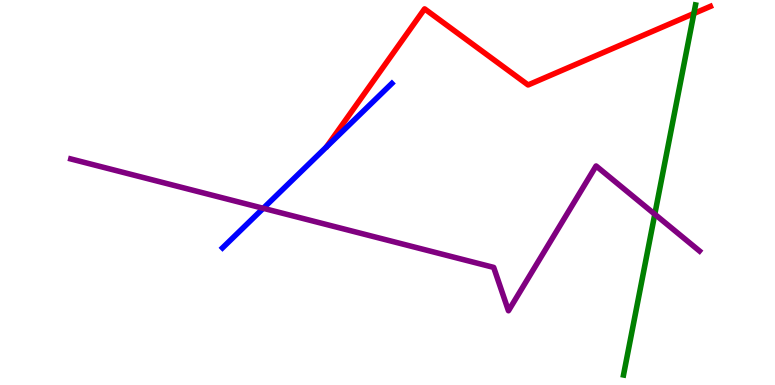[{'lines': ['blue', 'red'], 'intersections': []}, {'lines': ['green', 'red'], 'intersections': [{'x': 8.95, 'y': 9.65}]}, {'lines': ['purple', 'red'], 'intersections': []}, {'lines': ['blue', 'green'], 'intersections': []}, {'lines': ['blue', 'purple'], 'intersections': [{'x': 3.4, 'y': 4.59}]}, {'lines': ['green', 'purple'], 'intersections': [{'x': 8.45, 'y': 4.44}]}]